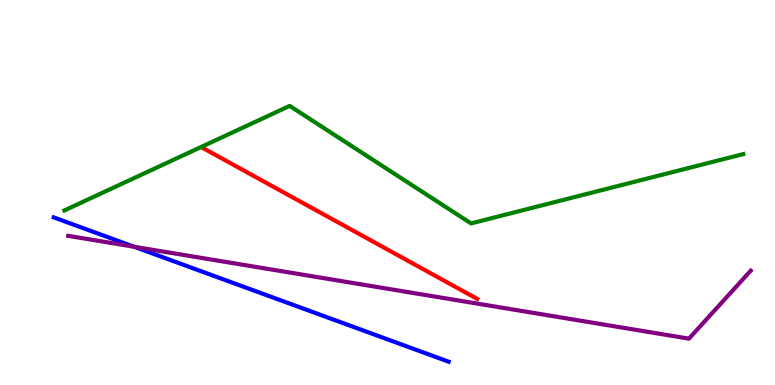[{'lines': ['blue', 'red'], 'intersections': []}, {'lines': ['green', 'red'], 'intersections': []}, {'lines': ['purple', 'red'], 'intersections': []}, {'lines': ['blue', 'green'], 'intersections': []}, {'lines': ['blue', 'purple'], 'intersections': [{'x': 1.73, 'y': 3.59}]}, {'lines': ['green', 'purple'], 'intersections': []}]